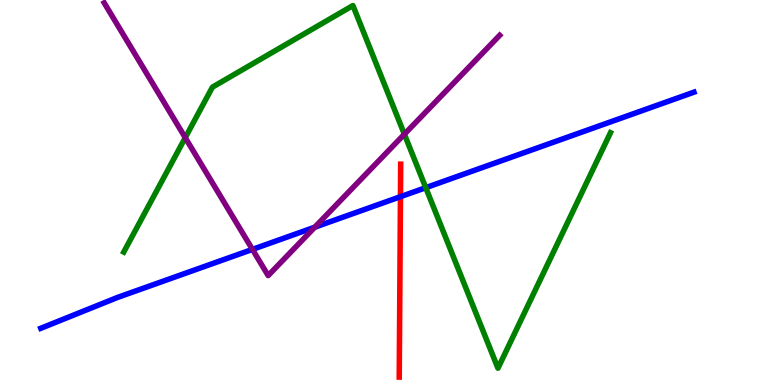[{'lines': ['blue', 'red'], 'intersections': [{'x': 5.17, 'y': 4.89}]}, {'lines': ['green', 'red'], 'intersections': []}, {'lines': ['purple', 'red'], 'intersections': []}, {'lines': ['blue', 'green'], 'intersections': [{'x': 5.49, 'y': 5.13}]}, {'lines': ['blue', 'purple'], 'intersections': [{'x': 3.26, 'y': 3.52}, {'x': 4.06, 'y': 4.1}]}, {'lines': ['green', 'purple'], 'intersections': [{'x': 2.39, 'y': 6.42}, {'x': 5.22, 'y': 6.51}]}]